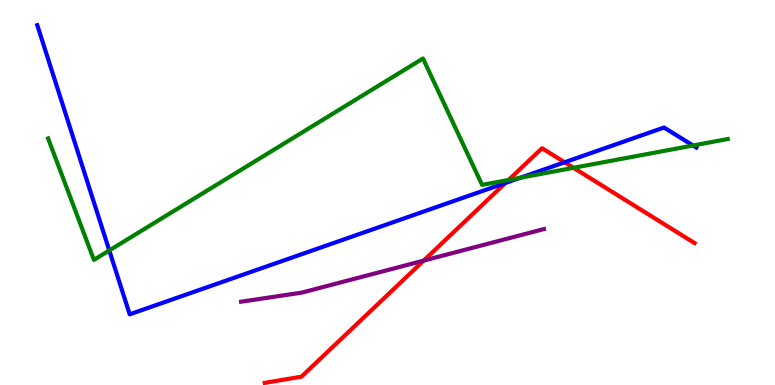[{'lines': ['blue', 'red'], 'intersections': [{'x': 6.52, 'y': 5.25}, {'x': 7.29, 'y': 5.78}]}, {'lines': ['green', 'red'], 'intersections': [{'x': 6.56, 'y': 5.33}, {'x': 7.4, 'y': 5.64}]}, {'lines': ['purple', 'red'], 'intersections': [{'x': 5.47, 'y': 3.23}]}, {'lines': ['blue', 'green'], 'intersections': [{'x': 1.41, 'y': 3.49}, {'x': 6.71, 'y': 5.38}, {'x': 8.94, 'y': 6.22}]}, {'lines': ['blue', 'purple'], 'intersections': []}, {'lines': ['green', 'purple'], 'intersections': []}]